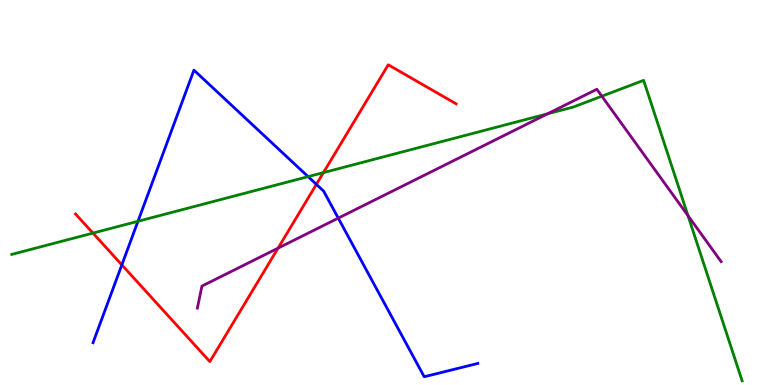[{'lines': ['blue', 'red'], 'intersections': [{'x': 1.57, 'y': 3.12}, {'x': 4.08, 'y': 5.21}]}, {'lines': ['green', 'red'], 'intersections': [{'x': 1.2, 'y': 3.95}, {'x': 4.17, 'y': 5.52}]}, {'lines': ['purple', 'red'], 'intersections': [{'x': 3.59, 'y': 3.55}]}, {'lines': ['blue', 'green'], 'intersections': [{'x': 1.78, 'y': 4.25}, {'x': 3.98, 'y': 5.41}]}, {'lines': ['blue', 'purple'], 'intersections': [{'x': 4.36, 'y': 4.33}]}, {'lines': ['green', 'purple'], 'intersections': [{'x': 7.07, 'y': 7.04}, {'x': 7.77, 'y': 7.5}, {'x': 8.88, 'y': 4.4}]}]